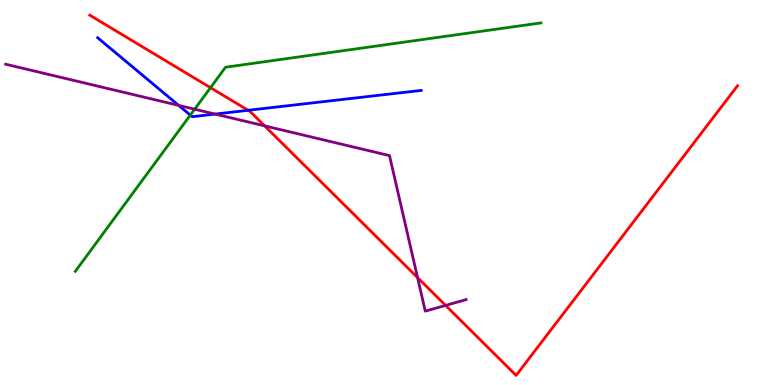[{'lines': ['blue', 'red'], 'intersections': [{'x': 3.2, 'y': 7.14}]}, {'lines': ['green', 'red'], 'intersections': [{'x': 2.72, 'y': 7.72}]}, {'lines': ['purple', 'red'], 'intersections': [{'x': 3.41, 'y': 6.73}, {'x': 5.39, 'y': 2.79}, {'x': 5.75, 'y': 2.07}]}, {'lines': ['blue', 'green'], 'intersections': [{'x': 2.46, 'y': 7.01}]}, {'lines': ['blue', 'purple'], 'intersections': [{'x': 2.31, 'y': 7.26}, {'x': 2.78, 'y': 7.04}]}, {'lines': ['green', 'purple'], 'intersections': [{'x': 2.51, 'y': 7.16}]}]